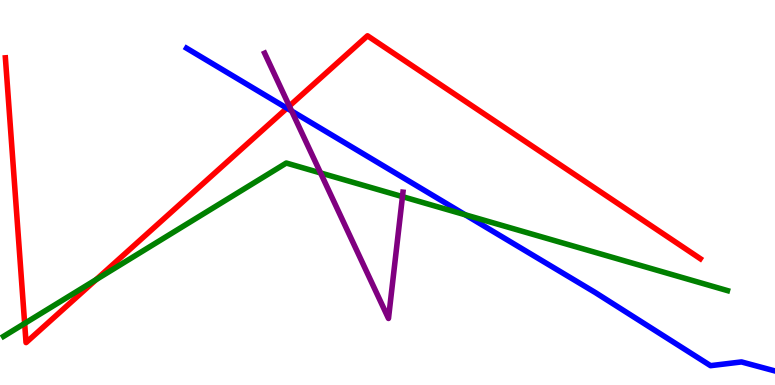[{'lines': ['blue', 'red'], 'intersections': [{'x': 3.7, 'y': 7.19}]}, {'lines': ['green', 'red'], 'intersections': [{'x': 0.318, 'y': 1.6}, {'x': 1.24, 'y': 2.74}]}, {'lines': ['purple', 'red'], 'intersections': [{'x': 3.73, 'y': 7.25}]}, {'lines': ['blue', 'green'], 'intersections': [{'x': 6.0, 'y': 4.42}]}, {'lines': ['blue', 'purple'], 'intersections': [{'x': 3.76, 'y': 7.12}]}, {'lines': ['green', 'purple'], 'intersections': [{'x': 4.14, 'y': 5.51}, {'x': 5.19, 'y': 4.89}]}]